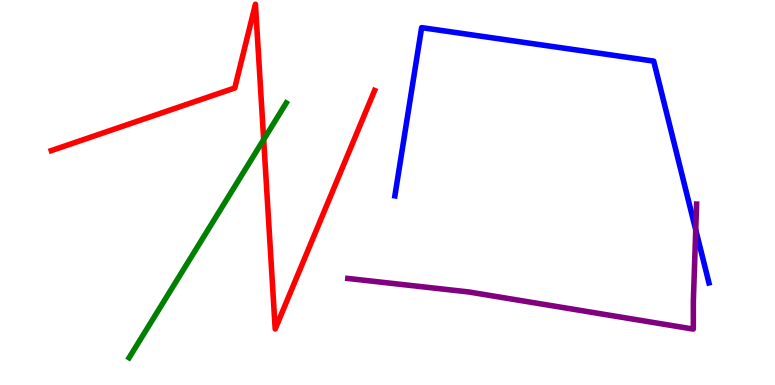[{'lines': ['blue', 'red'], 'intersections': []}, {'lines': ['green', 'red'], 'intersections': [{'x': 3.4, 'y': 6.38}]}, {'lines': ['purple', 'red'], 'intersections': []}, {'lines': ['blue', 'green'], 'intersections': []}, {'lines': ['blue', 'purple'], 'intersections': [{'x': 8.98, 'y': 4.03}]}, {'lines': ['green', 'purple'], 'intersections': []}]